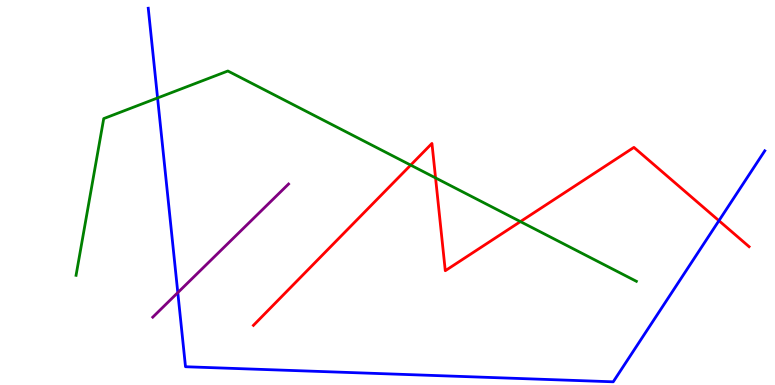[{'lines': ['blue', 'red'], 'intersections': [{'x': 9.28, 'y': 4.27}]}, {'lines': ['green', 'red'], 'intersections': [{'x': 5.3, 'y': 5.71}, {'x': 5.62, 'y': 5.38}, {'x': 6.71, 'y': 4.24}]}, {'lines': ['purple', 'red'], 'intersections': []}, {'lines': ['blue', 'green'], 'intersections': [{'x': 2.03, 'y': 7.46}]}, {'lines': ['blue', 'purple'], 'intersections': [{'x': 2.29, 'y': 2.4}]}, {'lines': ['green', 'purple'], 'intersections': []}]